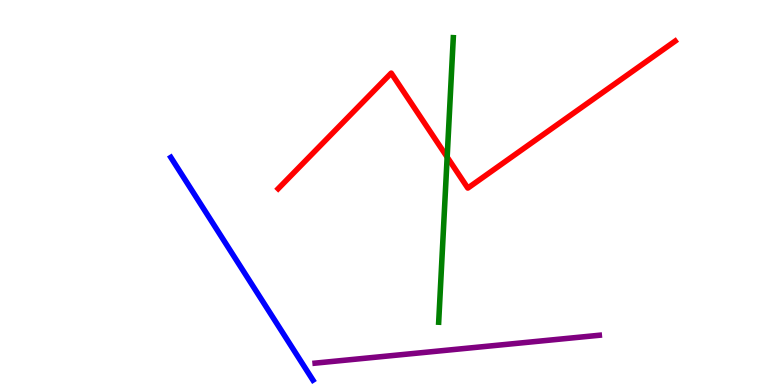[{'lines': ['blue', 'red'], 'intersections': []}, {'lines': ['green', 'red'], 'intersections': [{'x': 5.77, 'y': 5.92}]}, {'lines': ['purple', 'red'], 'intersections': []}, {'lines': ['blue', 'green'], 'intersections': []}, {'lines': ['blue', 'purple'], 'intersections': []}, {'lines': ['green', 'purple'], 'intersections': []}]